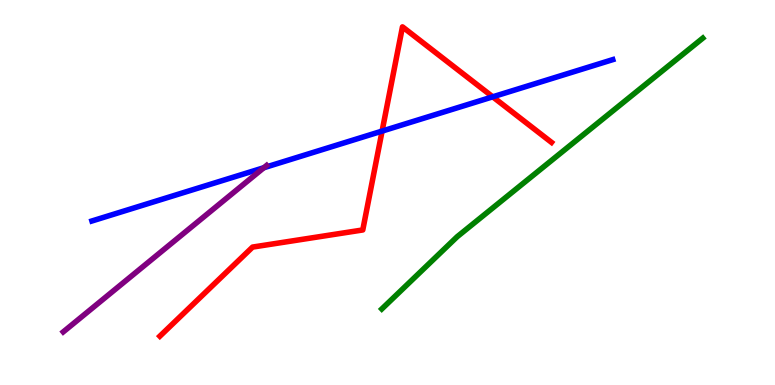[{'lines': ['blue', 'red'], 'intersections': [{'x': 4.93, 'y': 6.59}, {'x': 6.36, 'y': 7.49}]}, {'lines': ['green', 'red'], 'intersections': []}, {'lines': ['purple', 'red'], 'intersections': []}, {'lines': ['blue', 'green'], 'intersections': []}, {'lines': ['blue', 'purple'], 'intersections': [{'x': 3.4, 'y': 5.64}]}, {'lines': ['green', 'purple'], 'intersections': []}]